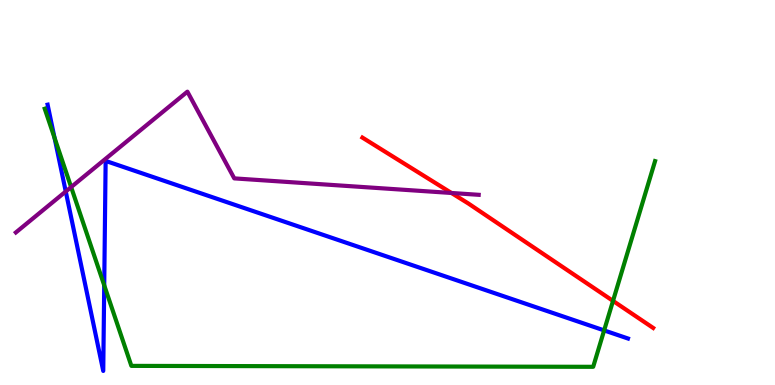[{'lines': ['blue', 'red'], 'intersections': []}, {'lines': ['green', 'red'], 'intersections': [{'x': 7.91, 'y': 2.18}]}, {'lines': ['purple', 'red'], 'intersections': [{'x': 5.83, 'y': 4.99}]}, {'lines': ['blue', 'green'], 'intersections': [{'x': 0.704, 'y': 6.42}, {'x': 1.34, 'y': 2.59}, {'x': 7.8, 'y': 1.42}]}, {'lines': ['blue', 'purple'], 'intersections': [{'x': 0.848, 'y': 5.03}]}, {'lines': ['green', 'purple'], 'intersections': [{'x': 0.918, 'y': 5.14}]}]